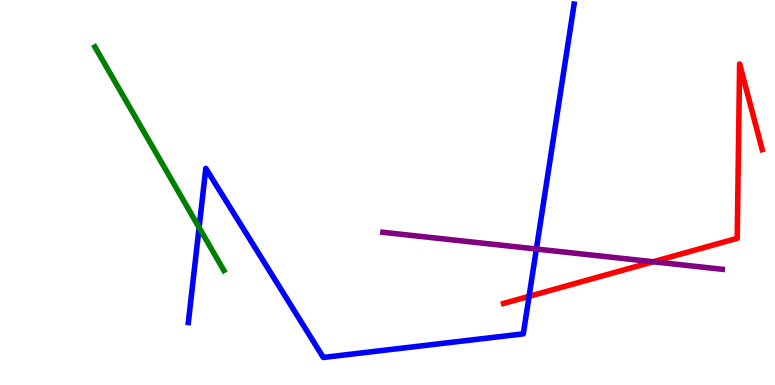[{'lines': ['blue', 'red'], 'intersections': [{'x': 6.83, 'y': 2.3}]}, {'lines': ['green', 'red'], 'intersections': []}, {'lines': ['purple', 'red'], 'intersections': [{'x': 8.43, 'y': 3.2}]}, {'lines': ['blue', 'green'], 'intersections': [{'x': 2.57, 'y': 4.09}]}, {'lines': ['blue', 'purple'], 'intersections': [{'x': 6.92, 'y': 3.53}]}, {'lines': ['green', 'purple'], 'intersections': []}]